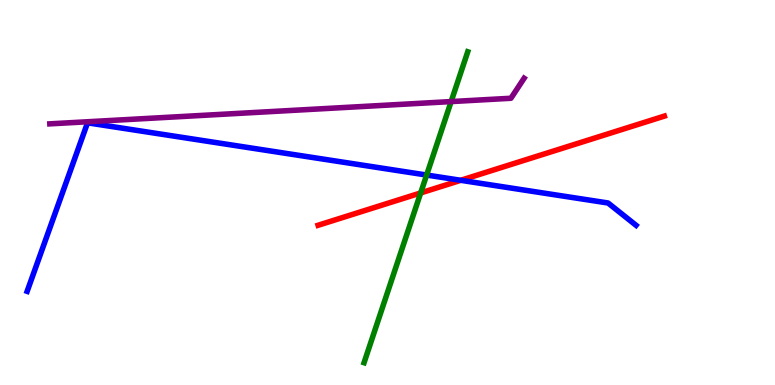[{'lines': ['blue', 'red'], 'intersections': [{'x': 5.95, 'y': 5.32}]}, {'lines': ['green', 'red'], 'intersections': [{'x': 5.43, 'y': 4.99}]}, {'lines': ['purple', 'red'], 'intersections': []}, {'lines': ['blue', 'green'], 'intersections': [{'x': 5.5, 'y': 5.45}]}, {'lines': ['blue', 'purple'], 'intersections': []}, {'lines': ['green', 'purple'], 'intersections': [{'x': 5.82, 'y': 7.36}]}]